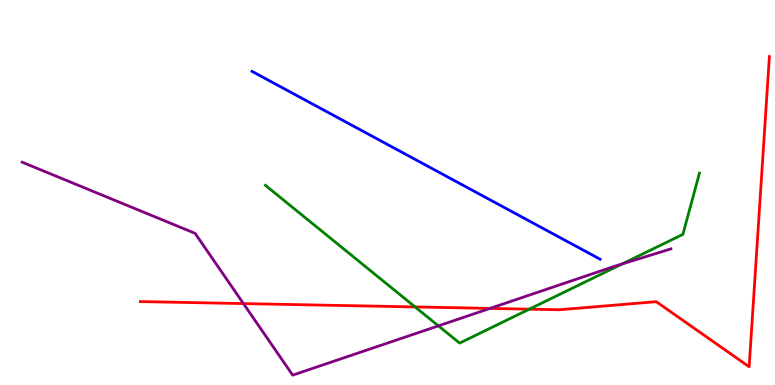[{'lines': ['blue', 'red'], 'intersections': []}, {'lines': ['green', 'red'], 'intersections': [{'x': 5.36, 'y': 2.03}, {'x': 6.83, 'y': 1.97}]}, {'lines': ['purple', 'red'], 'intersections': [{'x': 3.14, 'y': 2.11}, {'x': 6.32, 'y': 1.99}]}, {'lines': ['blue', 'green'], 'intersections': []}, {'lines': ['blue', 'purple'], 'intersections': []}, {'lines': ['green', 'purple'], 'intersections': [{'x': 5.66, 'y': 1.54}, {'x': 8.03, 'y': 3.14}]}]